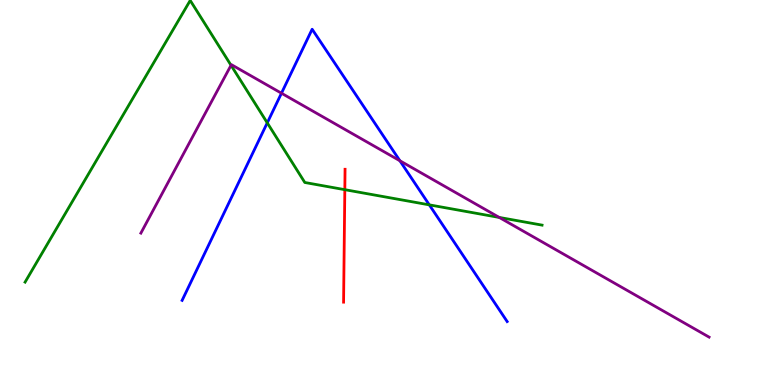[{'lines': ['blue', 'red'], 'intersections': []}, {'lines': ['green', 'red'], 'intersections': [{'x': 4.45, 'y': 5.07}]}, {'lines': ['purple', 'red'], 'intersections': []}, {'lines': ['blue', 'green'], 'intersections': [{'x': 3.45, 'y': 6.81}, {'x': 5.54, 'y': 4.68}]}, {'lines': ['blue', 'purple'], 'intersections': [{'x': 3.63, 'y': 7.58}, {'x': 5.16, 'y': 5.82}]}, {'lines': ['green', 'purple'], 'intersections': [{'x': 2.98, 'y': 8.3}, {'x': 6.44, 'y': 4.35}]}]